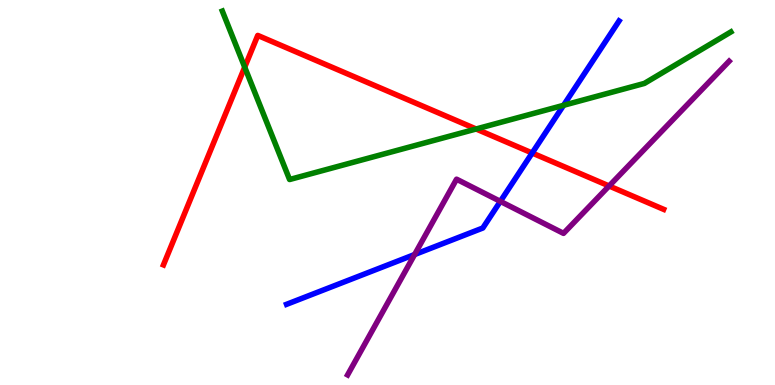[{'lines': ['blue', 'red'], 'intersections': [{'x': 6.87, 'y': 6.03}]}, {'lines': ['green', 'red'], 'intersections': [{'x': 3.16, 'y': 8.26}, {'x': 6.14, 'y': 6.65}]}, {'lines': ['purple', 'red'], 'intersections': [{'x': 7.86, 'y': 5.17}]}, {'lines': ['blue', 'green'], 'intersections': [{'x': 7.27, 'y': 7.26}]}, {'lines': ['blue', 'purple'], 'intersections': [{'x': 5.35, 'y': 3.39}, {'x': 6.46, 'y': 4.77}]}, {'lines': ['green', 'purple'], 'intersections': []}]